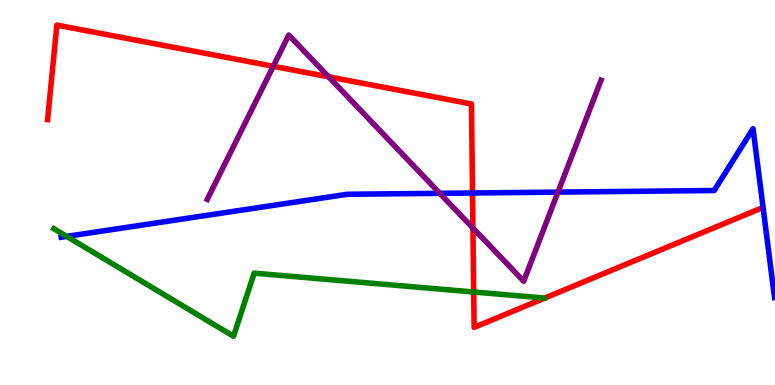[{'lines': ['blue', 'red'], 'intersections': [{'x': 6.1, 'y': 4.99}]}, {'lines': ['green', 'red'], 'intersections': [{'x': 6.11, 'y': 2.42}]}, {'lines': ['purple', 'red'], 'intersections': [{'x': 3.53, 'y': 8.28}, {'x': 4.24, 'y': 8.0}, {'x': 6.1, 'y': 4.08}]}, {'lines': ['blue', 'green'], 'intersections': [{'x': 0.861, 'y': 3.86}]}, {'lines': ['blue', 'purple'], 'intersections': [{'x': 5.67, 'y': 4.98}, {'x': 7.2, 'y': 5.01}]}, {'lines': ['green', 'purple'], 'intersections': []}]